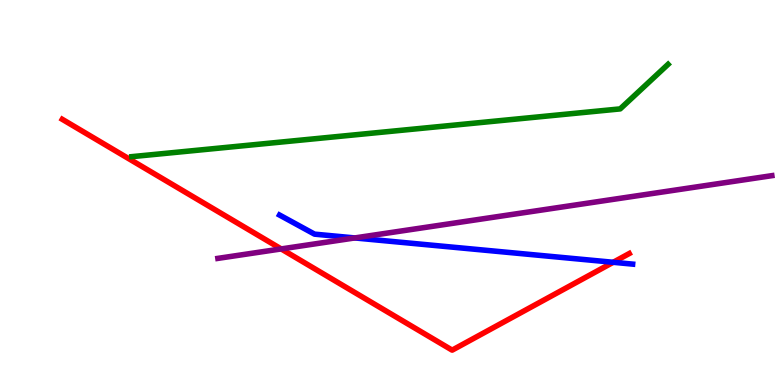[{'lines': ['blue', 'red'], 'intersections': [{'x': 7.91, 'y': 3.19}]}, {'lines': ['green', 'red'], 'intersections': []}, {'lines': ['purple', 'red'], 'intersections': [{'x': 3.63, 'y': 3.53}]}, {'lines': ['blue', 'green'], 'intersections': []}, {'lines': ['blue', 'purple'], 'intersections': [{'x': 4.58, 'y': 3.82}]}, {'lines': ['green', 'purple'], 'intersections': []}]